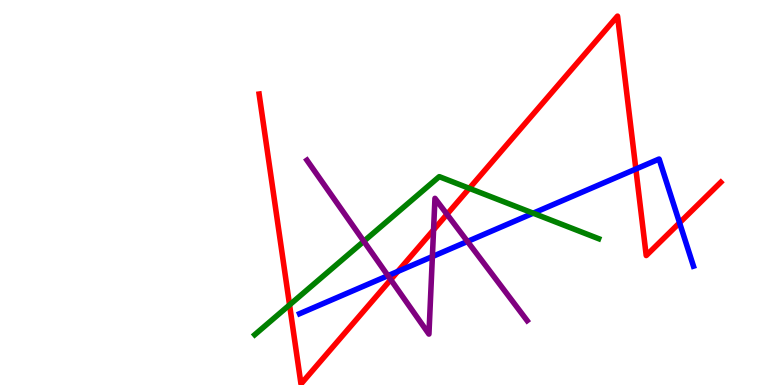[{'lines': ['blue', 'red'], 'intersections': [{'x': 5.13, 'y': 2.95}, {'x': 8.2, 'y': 5.61}, {'x': 8.77, 'y': 4.21}]}, {'lines': ['green', 'red'], 'intersections': [{'x': 3.74, 'y': 2.08}, {'x': 6.06, 'y': 5.11}]}, {'lines': ['purple', 'red'], 'intersections': [{'x': 5.04, 'y': 2.74}, {'x': 5.59, 'y': 4.03}, {'x': 5.77, 'y': 4.43}]}, {'lines': ['blue', 'green'], 'intersections': [{'x': 6.88, 'y': 4.46}]}, {'lines': ['blue', 'purple'], 'intersections': [{'x': 5.01, 'y': 2.84}, {'x': 5.58, 'y': 3.34}, {'x': 6.03, 'y': 3.73}]}, {'lines': ['green', 'purple'], 'intersections': [{'x': 4.69, 'y': 3.73}]}]